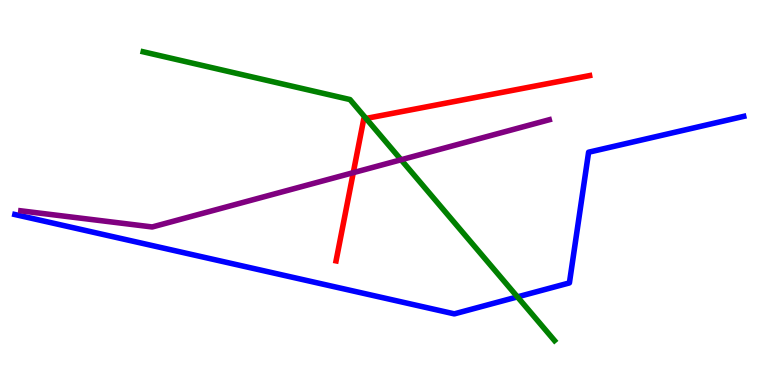[{'lines': ['blue', 'red'], 'intersections': []}, {'lines': ['green', 'red'], 'intersections': [{'x': 4.72, 'y': 6.92}]}, {'lines': ['purple', 'red'], 'intersections': [{'x': 4.56, 'y': 5.52}]}, {'lines': ['blue', 'green'], 'intersections': [{'x': 6.68, 'y': 2.29}]}, {'lines': ['blue', 'purple'], 'intersections': []}, {'lines': ['green', 'purple'], 'intersections': [{'x': 5.18, 'y': 5.85}]}]